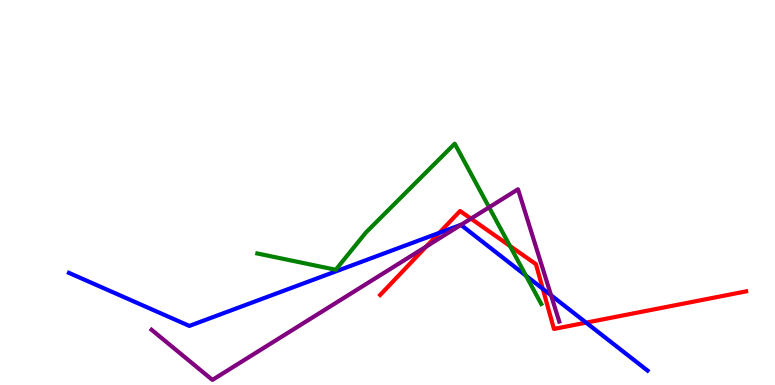[{'lines': ['blue', 'red'], 'intersections': [{'x': 5.67, 'y': 3.95}, {'x': 7.0, 'y': 2.5}, {'x': 7.56, 'y': 1.62}]}, {'lines': ['green', 'red'], 'intersections': [{'x': 6.58, 'y': 3.61}]}, {'lines': ['purple', 'red'], 'intersections': [{'x': 5.5, 'y': 3.6}, {'x': 6.08, 'y': 4.32}]}, {'lines': ['blue', 'green'], 'intersections': [{'x': 6.79, 'y': 2.84}]}, {'lines': ['blue', 'purple'], 'intersections': [{'x': 5.95, 'y': 4.16}, {'x': 7.11, 'y': 2.33}]}, {'lines': ['green', 'purple'], 'intersections': [{'x': 6.31, 'y': 4.61}]}]